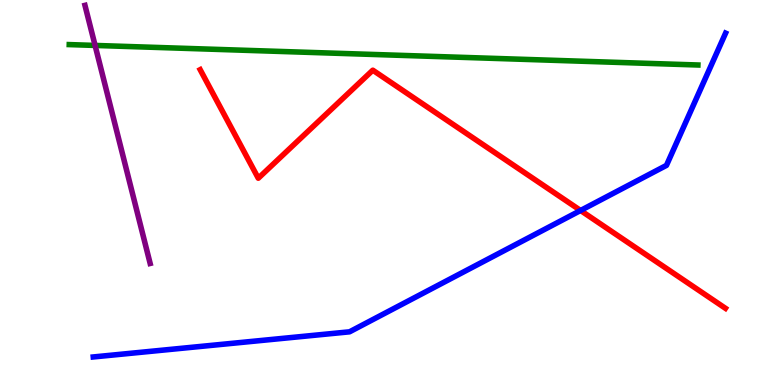[{'lines': ['blue', 'red'], 'intersections': [{'x': 7.49, 'y': 4.53}]}, {'lines': ['green', 'red'], 'intersections': []}, {'lines': ['purple', 'red'], 'intersections': []}, {'lines': ['blue', 'green'], 'intersections': []}, {'lines': ['blue', 'purple'], 'intersections': []}, {'lines': ['green', 'purple'], 'intersections': [{'x': 1.23, 'y': 8.82}]}]